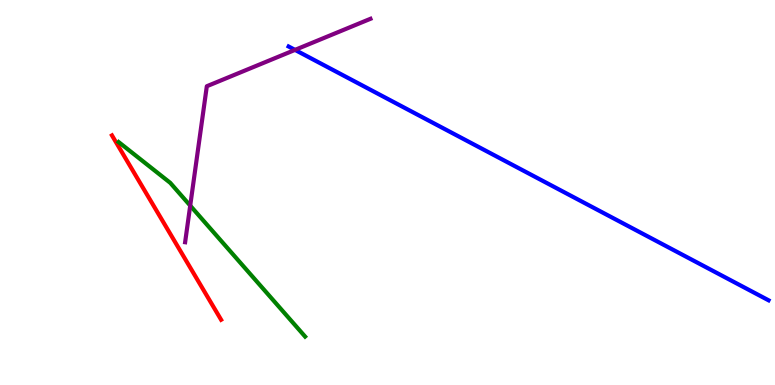[{'lines': ['blue', 'red'], 'intersections': []}, {'lines': ['green', 'red'], 'intersections': []}, {'lines': ['purple', 'red'], 'intersections': []}, {'lines': ['blue', 'green'], 'intersections': []}, {'lines': ['blue', 'purple'], 'intersections': [{'x': 3.81, 'y': 8.7}]}, {'lines': ['green', 'purple'], 'intersections': [{'x': 2.45, 'y': 4.66}]}]